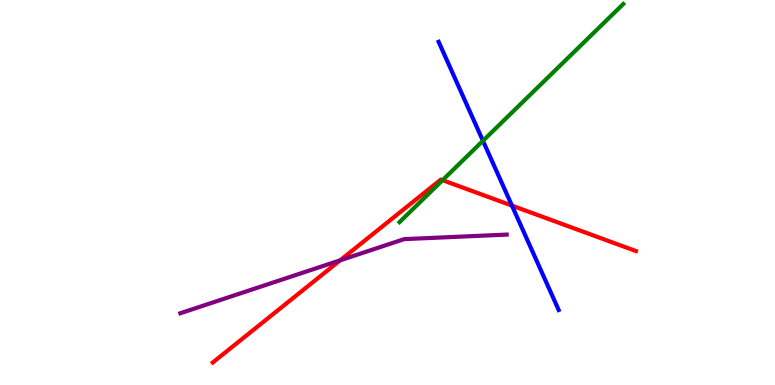[{'lines': ['blue', 'red'], 'intersections': [{'x': 6.61, 'y': 4.66}]}, {'lines': ['green', 'red'], 'intersections': [{'x': 5.71, 'y': 5.32}]}, {'lines': ['purple', 'red'], 'intersections': [{'x': 4.39, 'y': 3.24}]}, {'lines': ['blue', 'green'], 'intersections': [{'x': 6.23, 'y': 6.34}]}, {'lines': ['blue', 'purple'], 'intersections': []}, {'lines': ['green', 'purple'], 'intersections': []}]